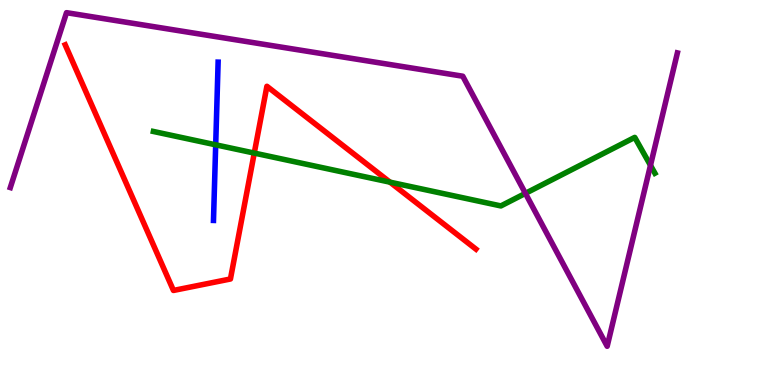[{'lines': ['blue', 'red'], 'intersections': []}, {'lines': ['green', 'red'], 'intersections': [{'x': 3.28, 'y': 6.02}, {'x': 5.03, 'y': 5.27}]}, {'lines': ['purple', 'red'], 'intersections': []}, {'lines': ['blue', 'green'], 'intersections': [{'x': 2.78, 'y': 6.24}]}, {'lines': ['blue', 'purple'], 'intersections': []}, {'lines': ['green', 'purple'], 'intersections': [{'x': 6.78, 'y': 4.98}, {'x': 8.39, 'y': 5.71}]}]